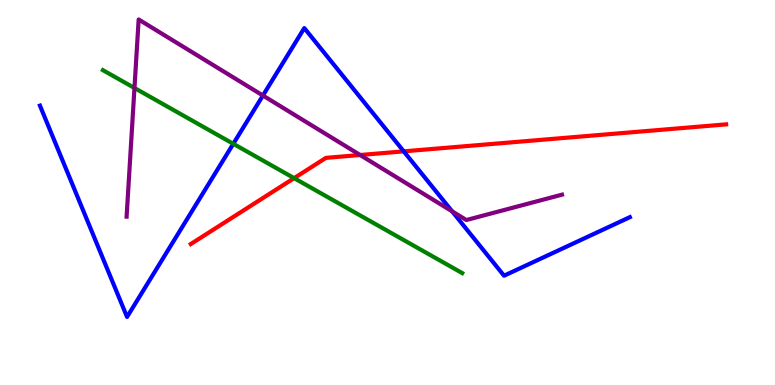[{'lines': ['blue', 'red'], 'intersections': [{'x': 5.21, 'y': 6.07}]}, {'lines': ['green', 'red'], 'intersections': [{'x': 3.8, 'y': 5.37}]}, {'lines': ['purple', 'red'], 'intersections': [{'x': 4.65, 'y': 5.97}]}, {'lines': ['blue', 'green'], 'intersections': [{'x': 3.01, 'y': 6.26}]}, {'lines': ['blue', 'purple'], 'intersections': [{'x': 3.39, 'y': 7.52}, {'x': 5.83, 'y': 4.51}]}, {'lines': ['green', 'purple'], 'intersections': [{'x': 1.74, 'y': 7.71}]}]